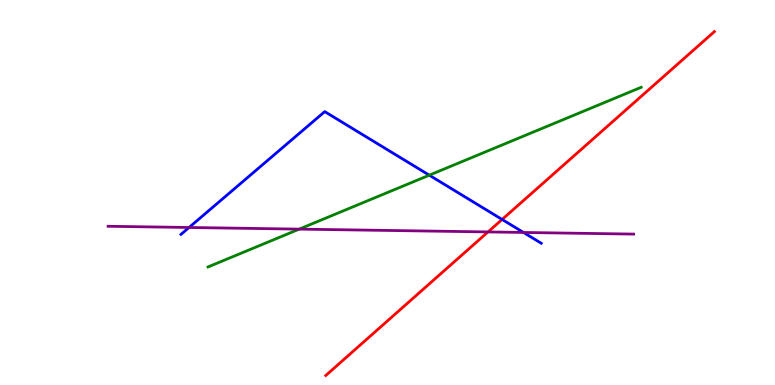[{'lines': ['blue', 'red'], 'intersections': [{'x': 6.48, 'y': 4.3}]}, {'lines': ['green', 'red'], 'intersections': []}, {'lines': ['purple', 'red'], 'intersections': [{'x': 6.3, 'y': 3.98}]}, {'lines': ['blue', 'green'], 'intersections': [{'x': 5.54, 'y': 5.45}]}, {'lines': ['blue', 'purple'], 'intersections': [{'x': 2.44, 'y': 4.09}, {'x': 6.75, 'y': 3.96}]}, {'lines': ['green', 'purple'], 'intersections': [{'x': 3.86, 'y': 4.05}]}]